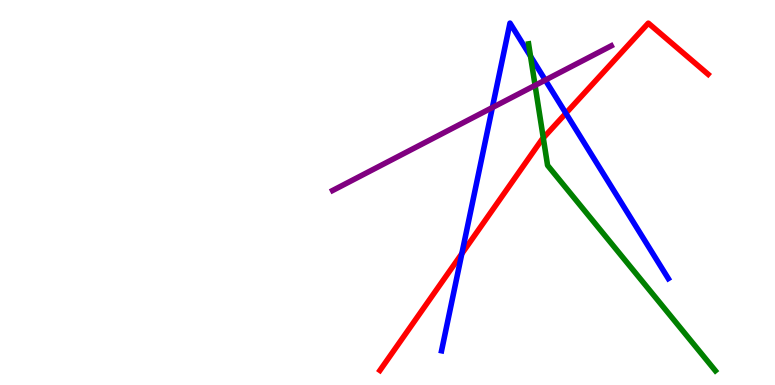[{'lines': ['blue', 'red'], 'intersections': [{'x': 5.96, 'y': 3.41}, {'x': 7.3, 'y': 7.06}]}, {'lines': ['green', 'red'], 'intersections': [{'x': 7.01, 'y': 6.42}]}, {'lines': ['purple', 'red'], 'intersections': []}, {'lines': ['blue', 'green'], 'intersections': [{'x': 6.85, 'y': 8.54}]}, {'lines': ['blue', 'purple'], 'intersections': [{'x': 6.35, 'y': 7.21}, {'x': 7.04, 'y': 7.92}]}, {'lines': ['green', 'purple'], 'intersections': [{'x': 6.9, 'y': 7.78}]}]